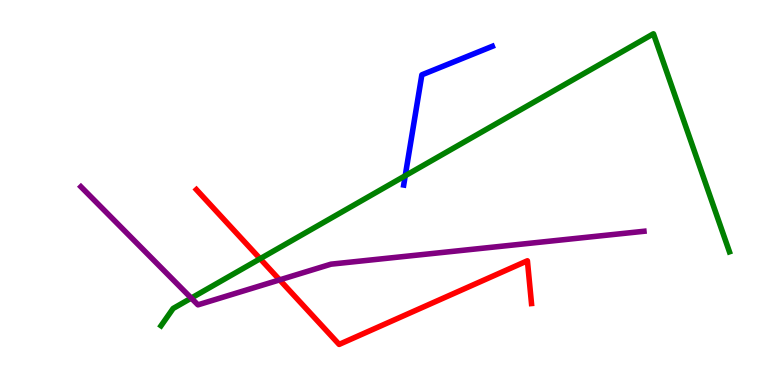[{'lines': ['blue', 'red'], 'intersections': []}, {'lines': ['green', 'red'], 'intersections': [{'x': 3.36, 'y': 3.28}]}, {'lines': ['purple', 'red'], 'intersections': [{'x': 3.61, 'y': 2.73}]}, {'lines': ['blue', 'green'], 'intersections': [{'x': 5.23, 'y': 5.44}]}, {'lines': ['blue', 'purple'], 'intersections': []}, {'lines': ['green', 'purple'], 'intersections': [{'x': 2.47, 'y': 2.26}]}]